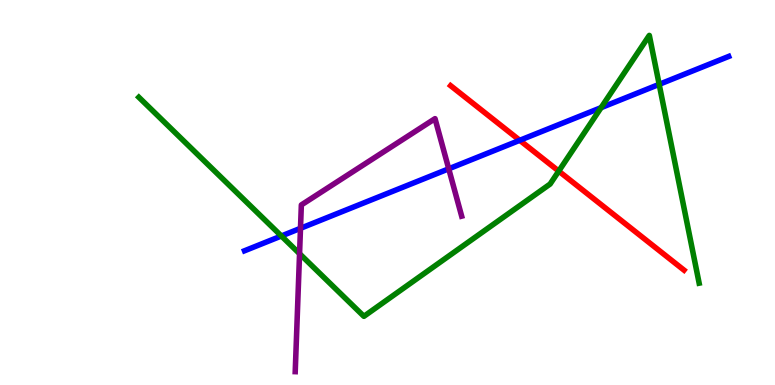[{'lines': ['blue', 'red'], 'intersections': [{'x': 6.71, 'y': 6.36}]}, {'lines': ['green', 'red'], 'intersections': [{'x': 7.21, 'y': 5.56}]}, {'lines': ['purple', 'red'], 'intersections': []}, {'lines': ['blue', 'green'], 'intersections': [{'x': 3.63, 'y': 3.87}, {'x': 7.76, 'y': 7.2}, {'x': 8.51, 'y': 7.81}]}, {'lines': ['blue', 'purple'], 'intersections': [{'x': 3.88, 'y': 4.07}, {'x': 5.79, 'y': 5.62}]}, {'lines': ['green', 'purple'], 'intersections': [{'x': 3.87, 'y': 3.41}]}]